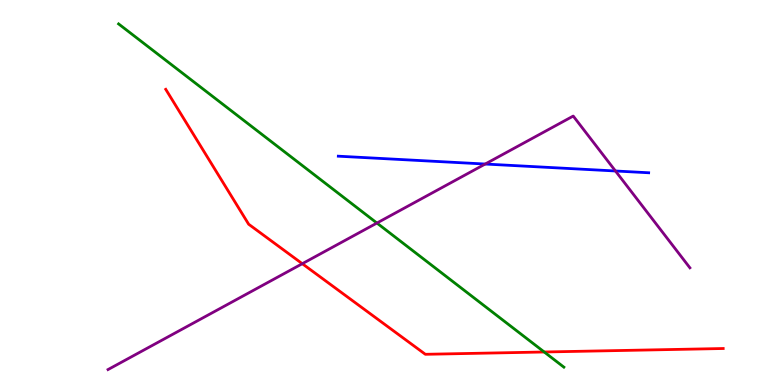[{'lines': ['blue', 'red'], 'intersections': []}, {'lines': ['green', 'red'], 'intersections': [{'x': 7.02, 'y': 0.857}]}, {'lines': ['purple', 'red'], 'intersections': [{'x': 3.9, 'y': 3.15}]}, {'lines': ['blue', 'green'], 'intersections': []}, {'lines': ['blue', 'purple'], 'intersections': [{'x': 6.26, 'y': 5.74}, {'x': 7.94, 'y': 5.56}]}, {'lines': ['green', 'purple'], 'intersections': [{'x': 4.86, 'y': 4.21}]}]